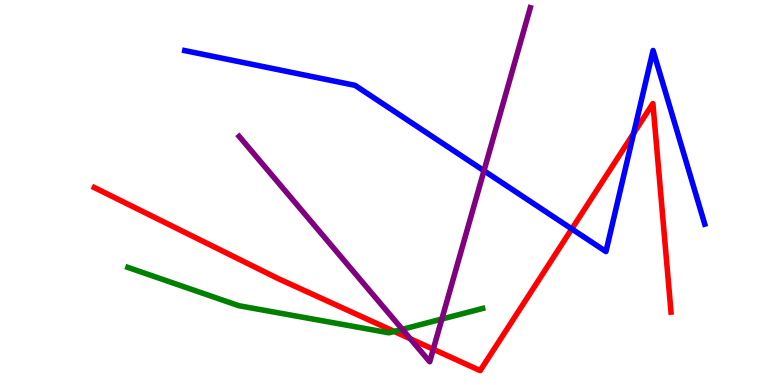[{'lines': ['blue', 'red'], 'intersections': [{'x': 7.38, 'y': 4.05}, {'x': 8.18, 'y': 6.54}]}, {'lines': ['green', 'red'], 'intersections': [{'x': 5.09, 'y': 1.39}]}, {'lines': ['purple', 'red'], 'intersections': [{'x': 5.29, 'y': 1.2}, {'x': 5.59, 'y': 0.929}]}, {'lines': ['blue', 'green'], 'intersections': []}, {'lines': ['blue', 'purple'], 'intersections': [{'x': 6.24, 'y': 5.56}]}, {'lines': ['green', 'purple'], 'intersections': [{'x': 5.19, 'y': 1.45}, {'x': 5.7, 'y': 1.71}]}]